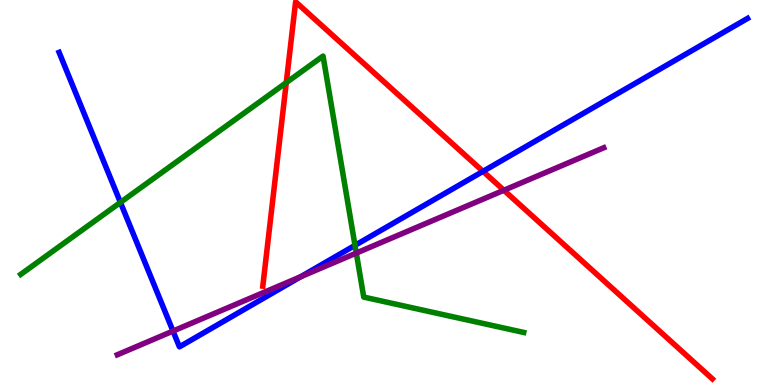[{'lines': ['blue', 'red'], 'intersections': [{'x': 6.23, 'y': 5.55}]}, {'lines': ['green', 'red'], 'intersections': [{'x': 3.69, 'y': 7.85}]}, {'lines': ['purple', 'red'], 'intersections': [{'x': 6.5, 'y': 5.06}]}, {'lines': ['blue', 'green'], 'intersections': [{'x': 1.55, 'y': 4.74}, {'x': 4.58, 'y': 3.63}]}, {'lines': ['blue', 'purple'], 'intersections': [{'x': 2.23, 'y': 1.4}, {'x': 3.88, 'y': 2.81}]}, {'lines': ['green', 'purple'], 'intersections': [{'x': 4.6, 'y': 3.43}]}]